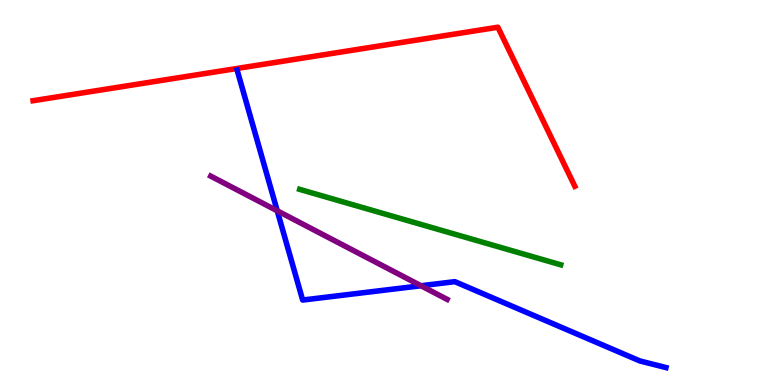[{'lines': ['blue', 'red'], 'intersections': []}, {'lines': ['green', 'red'], 'intersections': []}, {'lines': ['purple', 'red'], 'intersections': []}, {'lines': ['blue', 'green'], 'intersections': []}, {'lines': ['blue', 'purple'], 'intersections': [{'x': 3.58, 'y': 4.52}, {'x': 5.43, 'y': 2.58}]}, {'lines': ['green', 'purple'], 'intersections': []}]